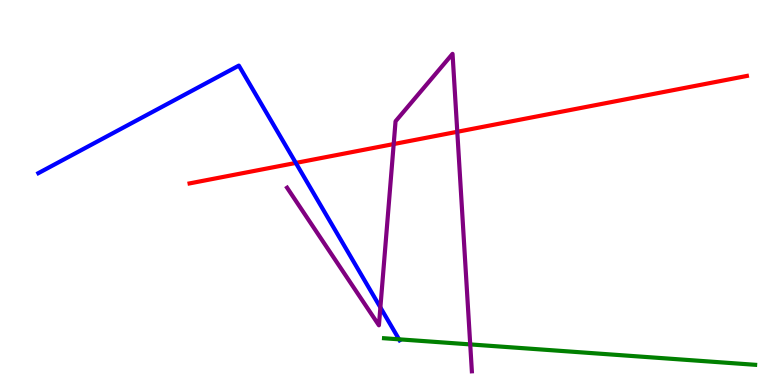[{'lines': ['blue', 'red'], 'intersections': [{'x': 3.82, 'y': 5.77}]}, {'lines': ['green', 'red'], 'intersections': []}, {'lines': ['purple', 'red'], 'intersections': [{'x': 5.08, 'y': 6.26}, {'x': 5.9, 'y': 6.58}]}, {'lines': ['blue', 'green'], 'intersections': [{'x': 5.15, 'y': 1.19}]}, {'lines': ['blue', 'purple'], 'intersections': [{'x': 4.91, 'y': 2.02}]}, {'lines': ['green', 'purple'], 'intersections': [{'x': 6.07, 'y': 1.05}]}]